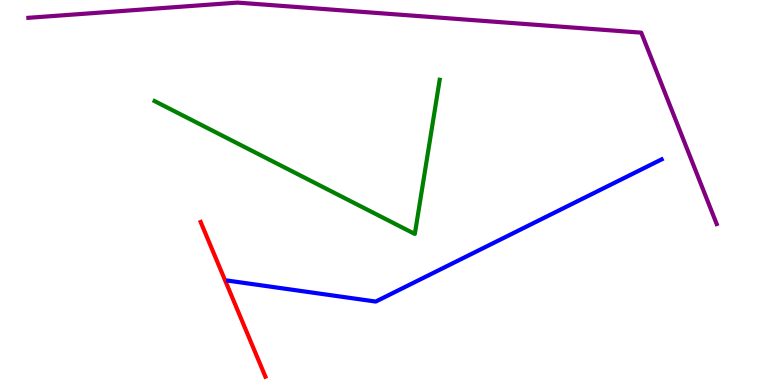[{'lines': ['blue', 'red'], 'intersections': []}, {'lines': ['green', 'red'], 'intersections': []}, {'lines': ['purple', 'red'], 'intersections': []}, {'lines': ['blue', 'green'], 'intersections': []}, {'lines': ['blue', 'purple'], 'intersections': []}, {'lines': ['green', 'purple'], 'intersections': []}]